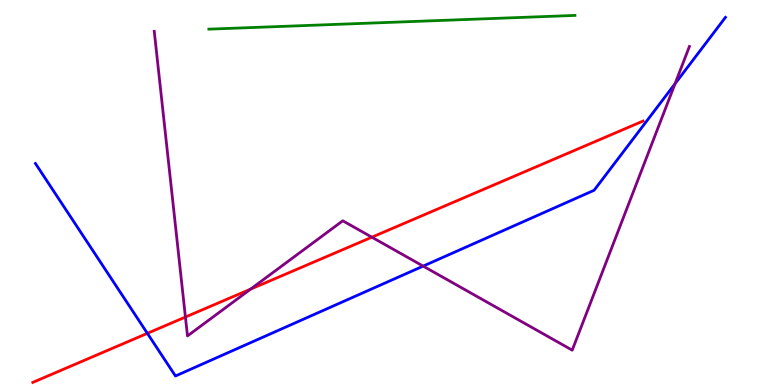[{'lines': ['blue', 'red'], 'intersections': [{'x': 1.9, 'y': 1.34}]}, {'lines': ['green', 'red'], 'intersections': []}, {'lines': ['purple', 'red'], 'intersections': [{'x': 2.39, 'y': 1.77}, {'x': 3.23, 'y': 2.49}, {'x': 4.8, 'y': 3.84}]}, {'lines': ['blue', 'green'], 'intersections': []}, {'lines': ['blue', 'purple'], 'intersections': [{'x': 5.46, 'y': 3.09}, {'x': 8.71, 'y': 7.83}]}, {'lines': ['green', 'purple'], 'intersections': []}]